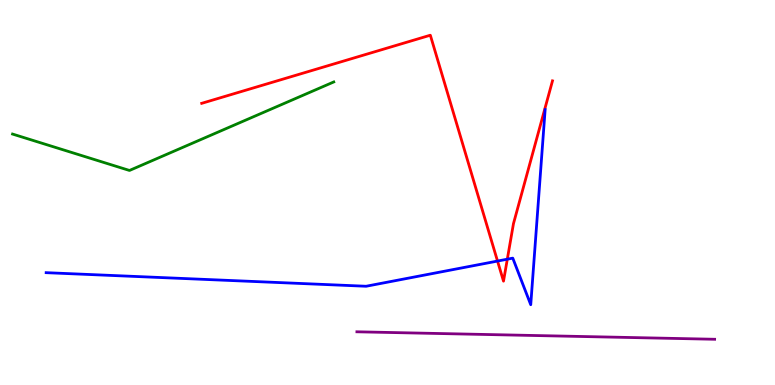[{'lines': ['blue', 'red'], 'intersections': [{'x': 6.42, 'y': 3.22}, {'x': 6.55, 'y': 3.27}]}, {'lines': ['green', 'red'], 'intersections': []}, {'lines': ['purple', 'red'], 'intersections': []}, {'lines': ['blue', 'green'], 'intersections': []}, {'lines': ['blue', 'purple'], 'intersections': []}, {'lines': ['green', 'purple'], 'intersections': []}]